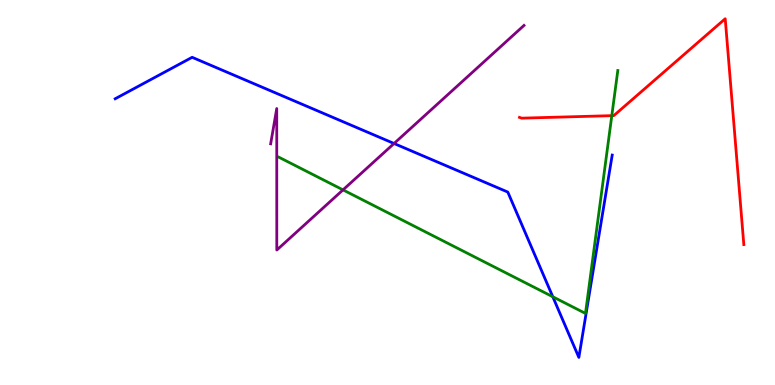[{'lines': ['blue', 'red'], 'intersections': []}, {'lines': ['green', 'red'], 'intersections': [{'x': 7.89, 'y': 7.0}]}, {'lines': ['purple', 'red'], 'intersections': []}, {'lines': ['blue', 'green'], 'intersections': [{'x': 7.13, 'y': 2.29}]}, {'lines': ['blue', 'purple'], 'intersections': [{'x': 5.08, 'y': 6.27}]}, {'lines': ['green', 'purple'], 'intersections': [{'x': 4.43, 'y': 5.07}]}]